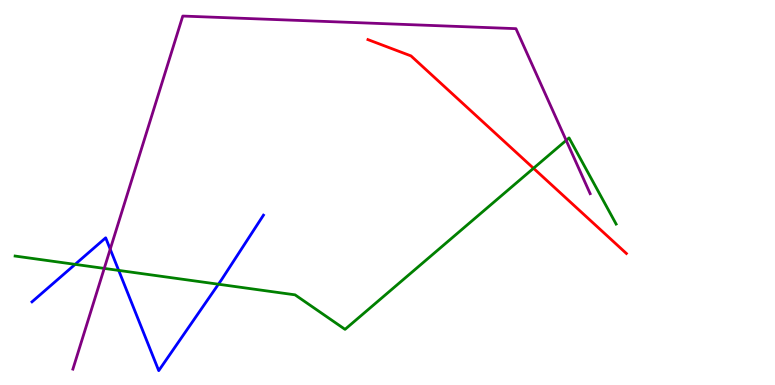[{'lines': ['blue', 'red'], 'intersections': []}, {'lines': ['green', 'red'], 'intersections': [{'x': 6.88, 'y': 5.63}]}, {'lines': ['purple', 'red'], 'intersections': []}, {'lines': ['blue', 'green'], 'intersections': [{'x': 0.969, 'y': 3.13}, {'x': 1.53, 'y': 2.98}, {'x': 2.82, 'y': 2.62}]}, {'lines': ['blue', 'purple'], 'intersections': [{'x': 1.42, 'y': 3.53}]}, {'lines': ['green', 'purple'], 'intersections': [{'x': 1.35, 'y': 3.03}, {'x': 7.31, 'y': 6.35}]}]